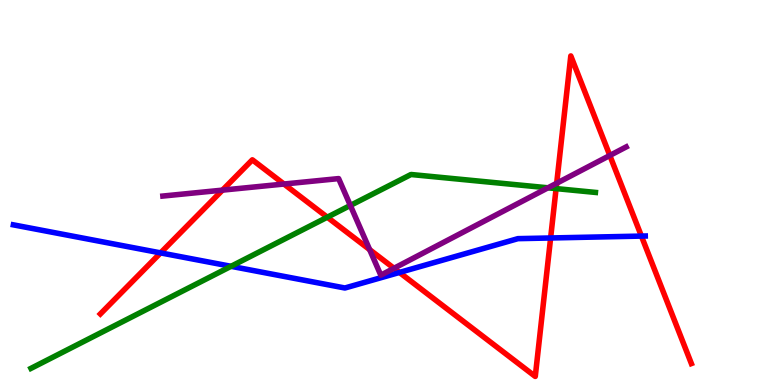[{'lines': ['blue', 'red'], 'intersections': [{'x': 2.07, 'y': 3.43}, {'x': 5.15, 'y': 2.92}, {'x': 7.1, 'y': 3.82}, {'x': 8.28, 'y': 3.87}]}, {'lines': ['green', 'red'], 'intersections': [{'x': 4.22, 'y': 4.36}, {'x': 7.18, 'y': 5.1}]}, {'lines': ['purple', 'red'], 'intersections': [{'x': 2.87, 'y': 5.06}, {'x': 3.66, 'y': 5.22}, {'x': 4.77, 'y': 3.52}, {'x': 5.08, 'y': 3.03}, {'x': 7.18, 'y': 5.24}, {'x': 7.87, 'y': 5.96}]}, {'lines': ['blue', 'green'], 'intersections': [{'x': 2.98, 'y': 3.08}]}, {'lines': ['blue', 'purple'], 'intersections': []}, {'lines': ['green', 'purple'], 'intersections': [{'x': 4.52, 'y': 4.66}, {'x': 7.07, 'y': 5.12}]}]